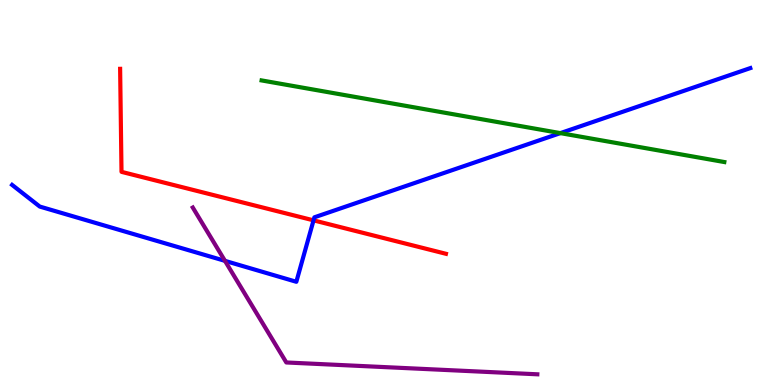[{'lines': ['blue', 'red'], 'intersections': [{'x': 4.05, 'y': 4.28}]}, {'lines': ['green', 'red'], 'intersections': []}, {'lines': ['purple', 'red'], 'intersections': []}, {'lines': ['blue', 'green'], 'intersections': [{'x': 7.23, 'y': 6.54}]}, {'lines': ['blue', 'purple'], 'intersections': [{'x': 2.9, 'y': 3.22}]}, {'lines': ['green', 'purple'], 'intersections': []}]